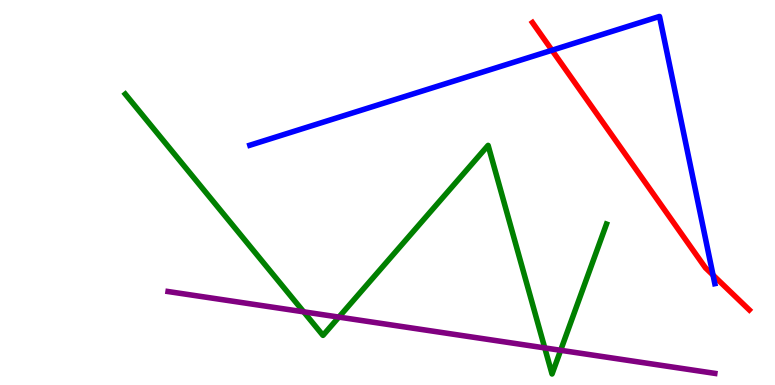[{'lines': ['blue', 'red'], 'intersections': [{'x': 7.12, 'y': 8.69}, {'x': 9.2, 'y': 2.85}]}, {'lines': ['green', 'red'], 'intersections': []}, {'lines': ['purple', 'red'], 'intersections': []}, {'lines': ['blue', 'green'], 'intersections': []}, {'lines': ['blue', 'purple'], 'intersections': []}, {'lines': ['green', 'purple'], 'intersections': [{'x': 3.92, 'y': 1.9}, {'x': 4.37, 'y': 1.76}, {'x': 7.03, 'y': 0.963}, {'x': 7.23, 'y': 0.901}]}]